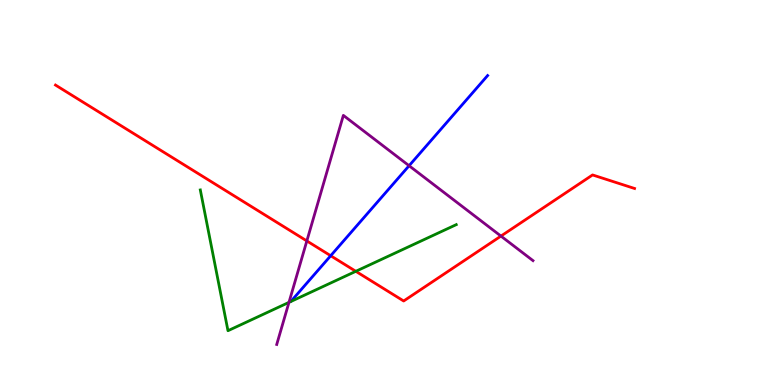[{'lines': ['blue', 'red'], 'intersections': [{'x': 4.27, 'y': 3.36}]}, {'lines': ['green', 'red'], 'intersections': [{'x': 4.59, 'y': 2.95}]}, {'lines': ['purple', 'red'], 'intersections': [{'x': 3.96, 'y': 3.74}, {'x': 6.46, 'y': 3.87}]}, {'lines': ['blue', 'green'], 'intersections': []}, {'lines': ['blue', 'purple'], 'intersections': [{'x': 5.28, 'y': 5.7}]}, {'lines': ['green', 'purple'], 'intersections': [{'x': 3.73, 'y': 2.15}]}]